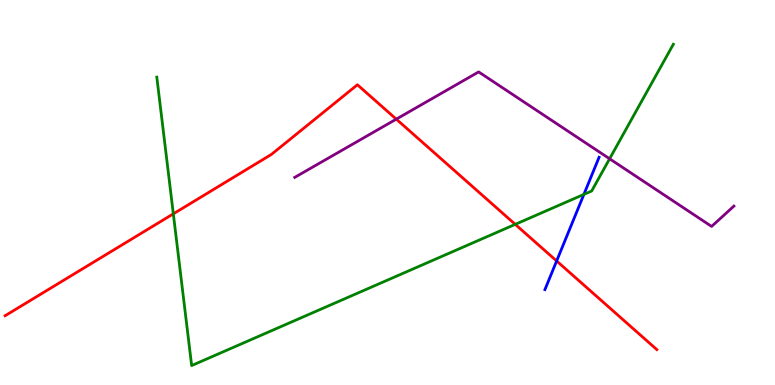[{'lines': ['blue', 'red'], 'intersections': [{'x': 7.18, 'y': 3.22}]}, {'lines': ['green', 'red'], 'intersections': [{'x': 2.24, 'y': 4.45}, {'x': 6.65, 'y': 4.17}]}, {'lines': ['purple', 'red'], 'intersections': [{'x': 5.11, 'y': 6.91}]}, {'lines': ['blue', 'green'], 'intersections': [{'x': 7.53, 'y': 4.95}]}, {'lines': ['blue', 'purple'], 'intersections': []}, {'lines': ['green', 'purple'], 'intersections': [{'x': 7.87, 'y': 5.88}]}]